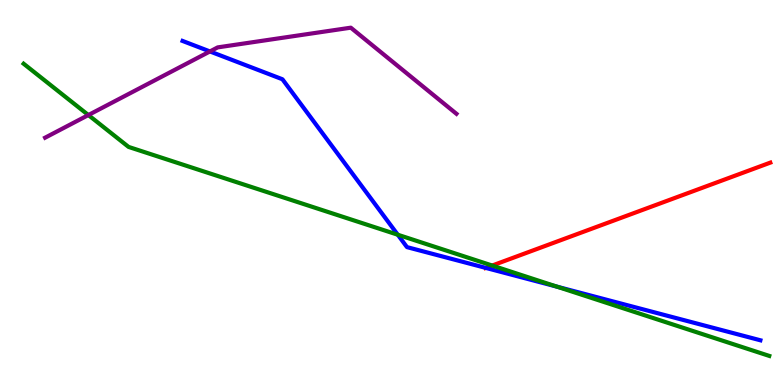[{'lines': ['blue', 'red'], 'intersections': [{'x': 6.27, 'y': 3.04}]}, {'lines': ['green', 'red'], 'intersections': [{'x': 6.35, 'y': 3.1}]}, {'lines': ['purple', 'red'], 'intersections': []}, {'lines': ['blue', 'green'], 'intersections': [{'x': 5.13, 'y': 3.9}, {'x': 7.19, 'y': 2.55}]}, {'lines': ['blue', 'purple'], 'intersections': [{'x': 2.71, 'y': 8.66}]}, {'lines': ['green', 'purple'], 'intersections': [{'x': 1.14, 'y': 7.01}]}]